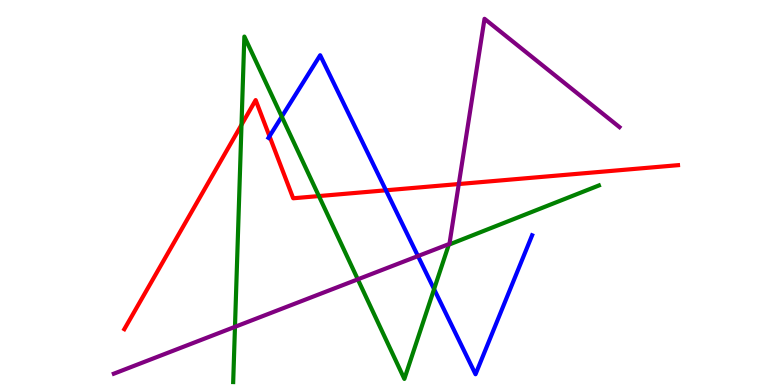[{'lines': ['blue', 'red'], 'intersections': [{'x': 3.48, 'y': 6.46}, {'x': 4.98, 'y': 5.06}]}, {'lines': ['green', 'red'], 'intersections': [{'x': 3.12, 'y': 6.76}, {'x': 4.11, 'y': 4.91}]}, {'lines': ['purple', 'red'], 'intersections': [{'x': 5.92, 'y': 5.22}]}, {'lines': ['blue', 'green'], 'intersections': [{'x': 3.64, 'y': 6.97}, {'x': 5.6, 'y': 2.49}]}, {'lines': ['blue', 'purple'], 'intersections': [{'x': 5.39, 'y': 3.35}]}, {'lines': ['green', 'purple'], 'intersections': [{'x': 3.03, 'y': 1.51}, {'x': 4.62, 'y': 2.74}]}]